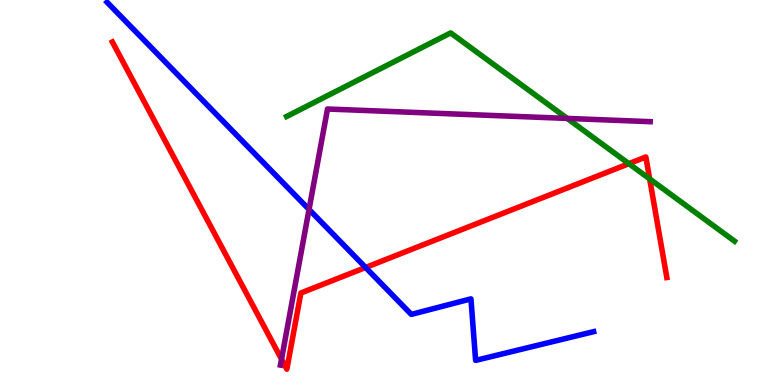[{'lines': ['blue', 'red'], 'intersections': [{'x': 4.72, 'y': 3.05}]}, {'lines': ['green', 'red'], 'intersections': [{'x': 8.11, 'y': 5.75}, {'x': 8.38, 'y': 5.35}]}, {'lines': ['purple', 'red'], 'intersections': [{'x': 3.63, 'y': 0.67}]}, {'lines': ['blue', 'green'], 'intersections': []}, {'lines': ['blue', 'purple'], 'intersections': [{'x': 3.99, 'y': 4.56}]}, {'lines': ['green', 'purple'], 'intersections': [{'x': 7.32, 'y': 6.92}]}]